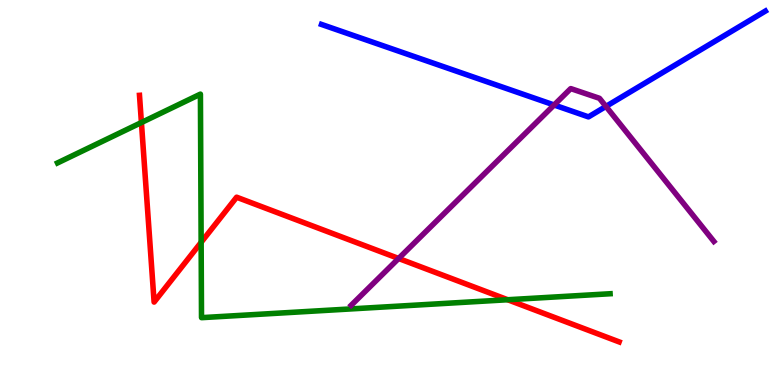[{'lines': ['blue', 'red'], 'intersections': []}, {'lines': ['green', 'red'], 'intersections': [{'x': 1.82, 'y': 6.82}, {'x': 2.6, 'y': 3.71}, {'x': 6.55, 'y': 2.21}]}, {'lines': ['purple', 'red'], 'intersections': [{'x': 5.14, 'y': 3.29}]}, {'lines': ['blue', 'green'], 'intersections': []}, {'lines': ['blue', 'purple'], 'intersections': [{'x': 7.15, 'y': 7.27}, {'x': 7.82, 'y': 7.24}]}, {'lines': ['green', 'purple'], 'intersections': []}]